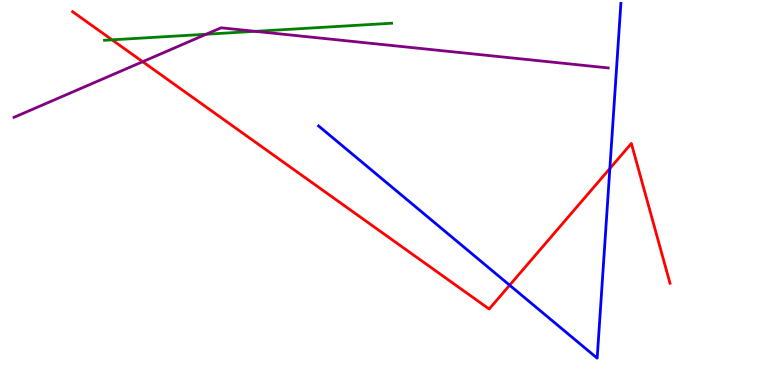[{'lines': ['blue', 'red'], 'intersections': [{'x': 6.58, 'y': 2.59}, {'x': 7.87, 'y': 5.62}]}, {'lines': ['green', 'red'], 'intersections': [{'x': 1.45, 'y': 8.97}]}, {'lines': ['purple', 'red'], 'intersections': [{'x': 1.84, 'y': 8.4}]}, {'lines': ['blue', 'green'], 'intersections': []}, {'lines': ['blue', 'purple'], 'intersections': []}, {'lines': ['green', 'purple'], 'intersections': [{'x': 2.66, 'y': 9.11}, {'x': 3.29, 'y': 9.19}]}]